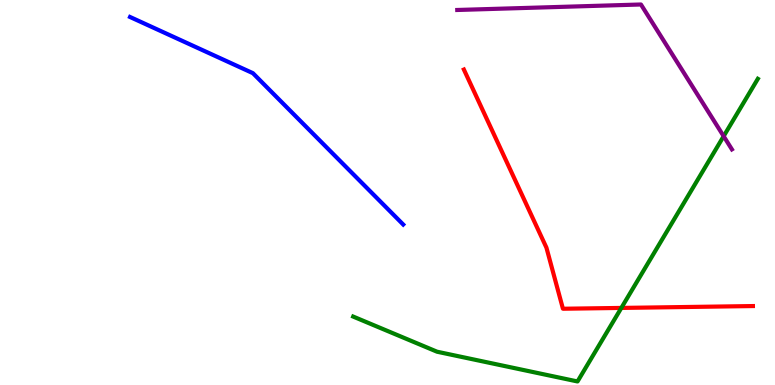[{'lines': ['blue', 'red'], 'intersections': []}, {'lines': ['green', 'red'], 'intersections': [{'x': 8.02, 'y': 2.0}]}, {'lines': ['purple', 'red'], 'intersections': []}, {'lines': ['blue', 'green'], 'intersections': []}, {'lines': ['blue', 'purple'], 'intersections': []}, {'lines': ['green', 'purple'], 'intersections': [{'x': 9.34, 'y': 6.46}]}]